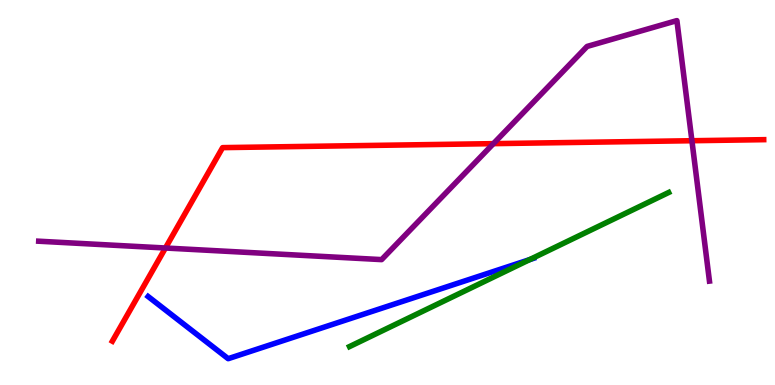[{'lines': ['blue', 'red'], 'intersections': []}, {'lines': ['green', 'red'], 'intersections': []}, {'lines': ['purple', 'red'], 'intersections': [{'x': 2.13, 'y': 3.56}, {'x': 6.37, 'y': 6.27}, {'x': 8.93, 'y': 6.34}]}, {'lines': ['blue', 'green'], 'intersections': [{'x': 6.83, 'y': 3.26}]}, {'lines': ['blue', 'purple'], 'intersections': []}, {'lines': ['green', 'purple'], 'intersections': []}]